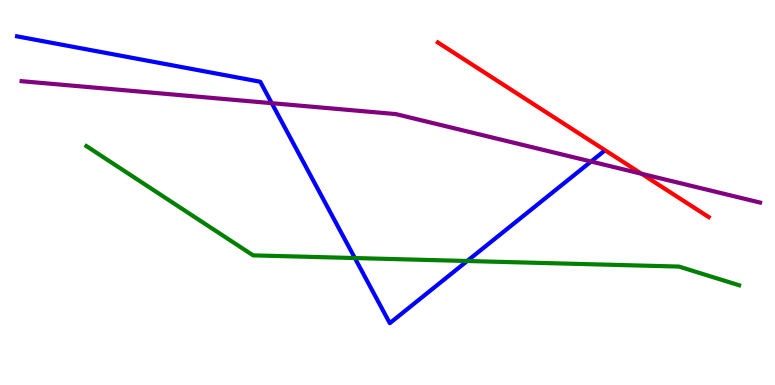[{'lines': ['blue', 'red'], 'intersections': []}, {'lines': ['green', 'red'], 'intersections': []}, {'lines': ['purple', 'red'], 'intersections': [{'x': 8.28, 'y': 5.49}]}, {'lines': ['blue', 'green'], 'intersections': [{'x': 4.58, 'y': 3.3}, {'x': 6.03, 'y': 3.22}]}, {'lines': ['blue', 'purple'], 'intersections': [{'x': 3.51, 'y': 7.32}, {'x': 7.63, 'y': 5.8}]}, {'lines': ['green', 'purple'], 'intersections': []}]